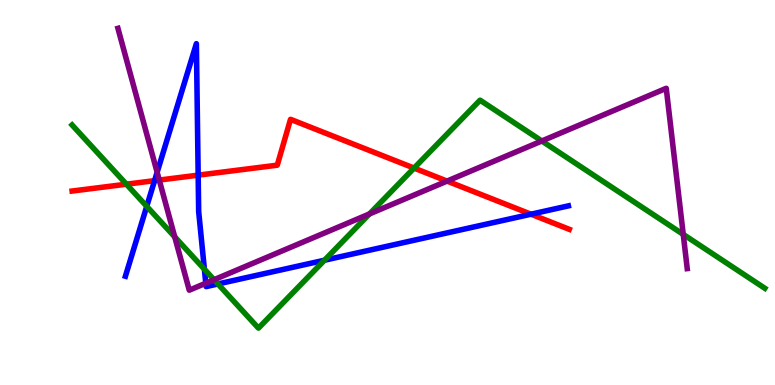[{'lines': ['blue', 'red'], 'intersections': [{'x': 1.99, 'y': 5.31}, {'x': 2.56, 'y': 5.45}, {'x': 6.85, 'y': 4.44}]}, {'lines': ['green', 'red'], 'intersections': [{'x': 1.63, 'y': 5.22}, {'x': 5.34, 'y': 5.63}]}, {'lines': ['purple', 'red'], 'intersections': [{'x': 2.05, 'y': 5.32}, {'x': 5.77, 'y': 5.3}]}, {'lines': ['blue', 'green'], 'intersections': [{'x': 1.89, 'y': 4.64}, {'x': 2.64, 'y': 3.01}, {'x': 2.81, 'y': 2.62}, {'x': 4.19, 'y': 3.24}]}, {'lines': ['blue', 'purple'], 'intersections': [{'x': 2.03, 'y': 5.53}, {'x': 2.66, 'y': 2.64}]}, {'lines': ['green', 'purple'], 'intersections': [{'x': 2.25, 'y': 3.85}, {'x': 2.76, 'y': 2.73}, {'x': 4.77, 'y': 4.44}, {'x': 6.99, 'y': 6.34}, {'x': 8.82, 'y': 3.91}]}]